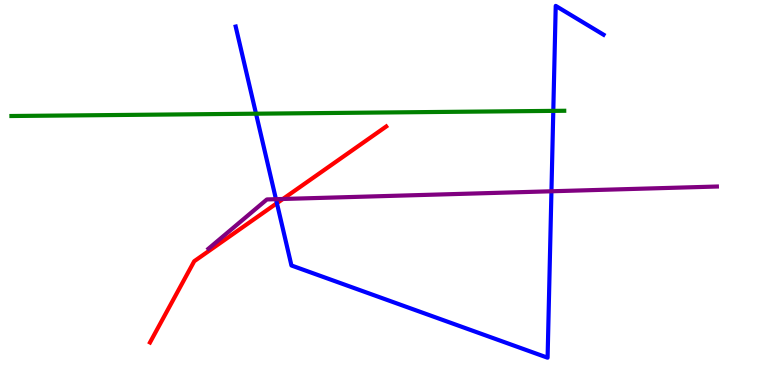[{'lines': ['blue', 'red'], 'intersections': [{'x': 3.57, 'y': 4.72}]}, {'lines': ['green', 'red'], 'intersections': []}, {'lines': ['purple', 'red'], 'intersections': [{'x': 3.65, 'y': 4.83}]}, {'lines': ['blue', 'green'], 'intersections': [{'x': 3.3, 'y': 7.05}, {'x': 7.14, 'y': 7.12}]}, {'lines': ['blue', 'purple'], 'intersections': [{'x': 3.56, 'y': 4.83}, {'x': 7.12, 'y': 5.03}]}, {'lines': ['green', 'purple'], 'intersections': []}]